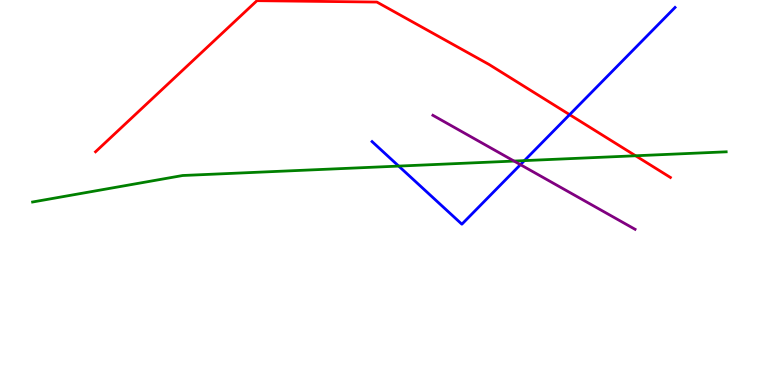[{'lines': ['blue', 'red'], 'intersections': [{'x': 7.35, 'y': 7.02}]}, {'lines': ['green', 'red'], 'intersections': [{'x': 8.2, 'y': 5.95}]}, {'lines': ['purple', 'red'], 'intersections': []}, {'lines': ['blue', 'green'], 'intersections': [{'x': 5.14, 'y': 5.69}, {'x': 6.77, 'y': 5.83}]}, {'lines': ['blue', 'purple'], 'intersections': [{'x': 6.72, 'y': 5.72}]}, {'lines': ['green', 'purple'], 'intersections': [{'x': 6.63, 'y': 5.82}]}]